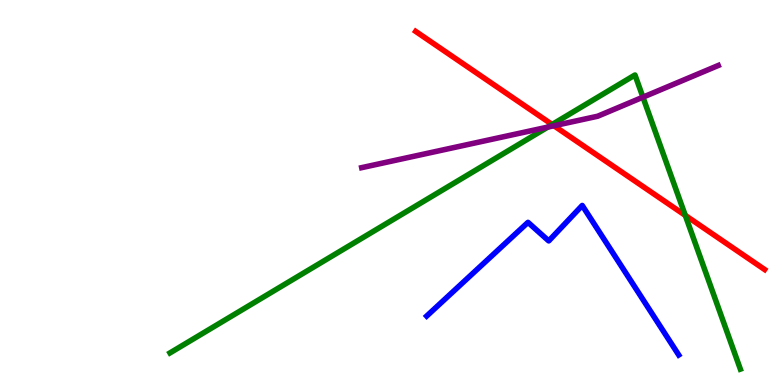[{'lines': ['blue', 'red'], 'intersections': []}, {'lines': ['green', 'red'], 'intersections': [{'x': 7.12, 'y': 6.77}, {'x': 8.84, 'y': 4.41}]}, {'lines': ['purple', 'red'], 'intersections': [{'x': 7.15, 'y': 6.73}]}, {'lines': ['blue', 'green'], 'intersections': []}, {'lines': ['blue', 'purple'], 'intersections': []}, {'lines': ['green', 'purple'], 'intersections': [{'x': 7.07, 'y': 6.7}, {'x': 8.3, 'y': 7.48}]}]